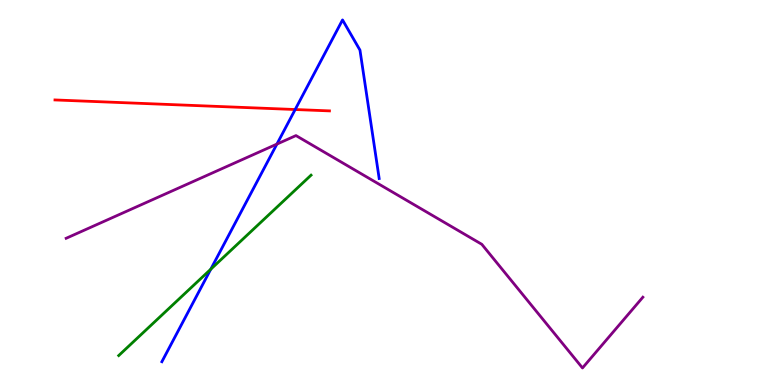[{'lines': ['blue', 'red'], 'intersections': [{'x': 3.81, 'y': 7.16}]}, {'lines': ['green', 'red'], 'intersections': []}, {'lines': ['purple', 'red'], 'intersections': []}, {'lines': ['blue', 'green'], 'intersections': [{'x': 2.72, 'y': 3.01}]}, {'lines': ['blue', 'purple'], 'intersections': [{'x': 3.57, 'y': 6.26}]}, {'lines': ['green', 'purple'], 'intersections': []}]